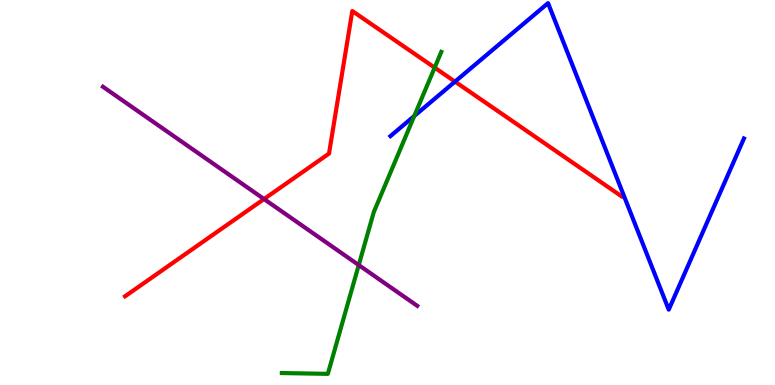[{'lines': ['blue', 'red'], 'intersections': [{'x': 5.87, 'y': 7.88}]}, {'lines': ['green', 'red'], 'intersections': [{'x': 5.61, 'y': 8.24}]}, {'lines': ['purple', 'red'], 'intersections': [{'x': 3.41, 'y': 4.83}]}, {'lines': ['blue', 'green'], 'intersections': [{'x': 5.35, 'y': 6.99}]}, {'lines': ['blue', 'purple'], 'intersections': []}, {'lines': ['green', 'purple'], 'intersections': [{'x': 4.63, 'y': 3.12}]}]